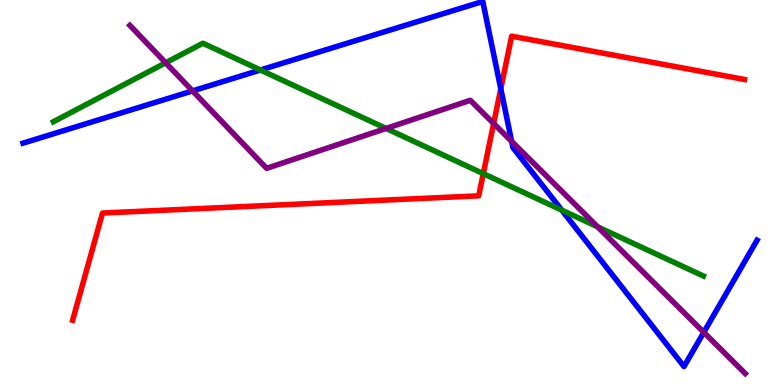[{'lines': ['blue', 'red'], 'intersections': [{'x': 6.46, 'y': 7.69}]}, {'lines': ['green', 'red'], 'intersections': [{'x': 6.24, 'y': 5.49}]}, {'lines': ['purple', 'red'], 'intersections': [{'x': 6.37, 'y': 6.79}]}, {'lines': ['blue', 'green'], 'intersections': [{'x': 3.36, 'y': 8.18}, {'x': 7.25, 'y': 4.54}]}, {'lines': ['blue', 'purple'], 'intersections': [{'x': 2.48, 'y': 7.64}, {'x': 6.6, 'y': 6.33}, {'x': 9.08, 'y': 1.37}]}, {'lines': ['green', 'purple'], 'intersections': [{'x': 2.14, 'y': 8.37}, {'x': 4.98, 'y': 6.66}, {'x': 7.71, 'y': 4.11}]}]